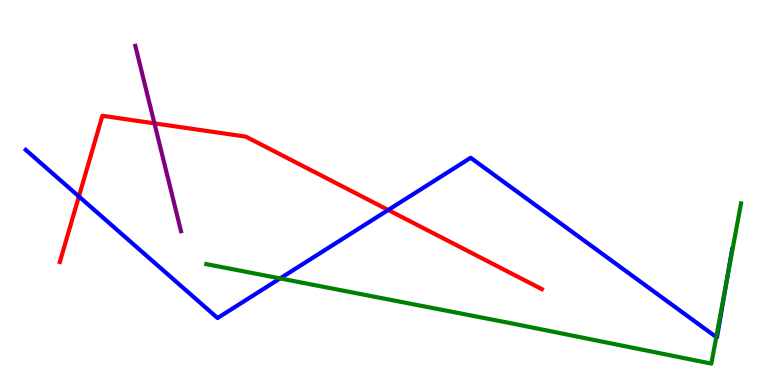[{'lines': ['blue', 'red'], 'intersections': [{'x': 1.02, 'y': 4.9}, {'x': 5.01, 'y': 4.55}]}, {'lines': ['green', 'red'], 'intersections': []}, {'lines': ['purple', 'red'], 'intersections': [{'x': 1.99, 'y': 6.8}]}, {'lines': ['blue', 'green'], 'intersections': [{'x': 3.61, 'y': 2.77}, {'x': 9.24, 'y': 1.25}, {'x': 9.38, 'y': 2.71}]}, {'lines': ['blue', 'purple'], 'intersections': []}, {'lines': ['green', 'purple'], 'intersections': []}]